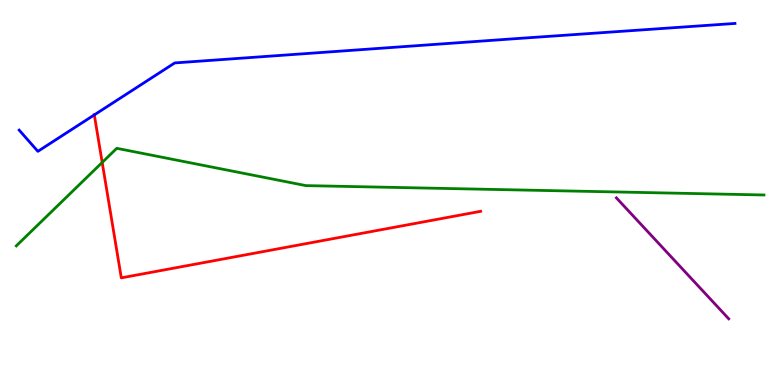[{'lines': ['blue', 'red'], 'intersections': [{'x': 1.22, 'y': 7.02}]}, {'lines': ['green', 'red'], 'intersections': [{'x': 1.32, 'y': 5.78}]}, {'lines': ['purple', 'red'], 'intersections': []}, {'lines': ['blue', 'green'], 'intersections': []}, {'lines': ['blue', 'purple'], 'intersections': []}, {'lines': ['green', 'purple'], 'intersections': []}]